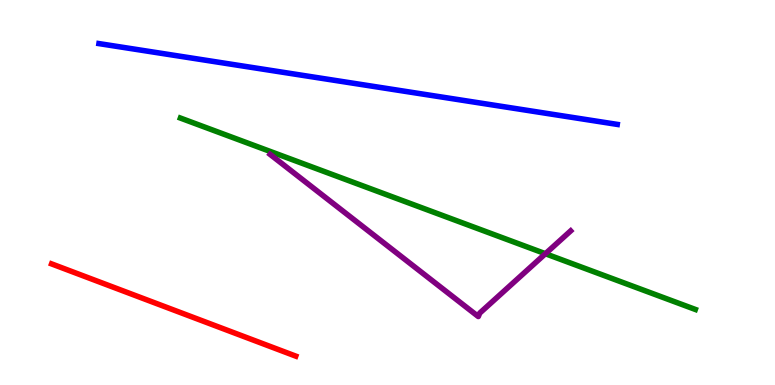[{'lines': ['blue', 'red'], 'intersections': []}, {'lines': ['green', 'red'], 'intersections': []}, {'lines': ['purple', 'red'], 'intersections': []}, {'lines': ['blue', 'green'], 'intersections': []}, {'lines': ['blue', 'purple'], 'intersections': []}, {'lines': ['green', 'purple'], 'intersections': [{'x': 7.04, 'y': 3.41}]}]